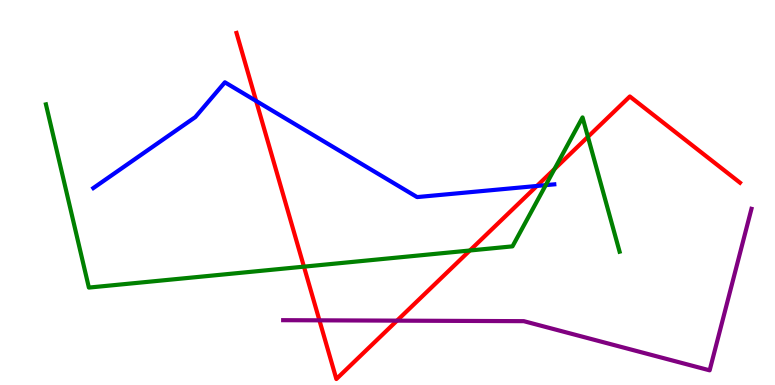[{'lines': ['blue', 'red'], 'intersections': [{'x': 3.3, 'y': 7.38}, {'x': 6.93, 'y': 5.17}]}, {'lines': ['green', 'red'], 'intersections': [{'x': 3.92, 'y': 3.07}, {'x': 6.06, 'y': 3.49}, {'x': 7.15, 'y': 5.61}, {'x': 7.59, 'y': 6.45}]}, {'lines': ['purple', 'red'], 'intersections': [{'x': 4.12, 'y': 1.68}, {'x': 5.12, 'y': 1.67}]}, {'lines': ['blue', 'green'], 'intersections': [{'x': 7.04, 'y': 5.19}]}, {'lines': ['blue', 'purple'], 'intersections': []}, {'lines': ['green', 'purple'], 'intersections': []}]